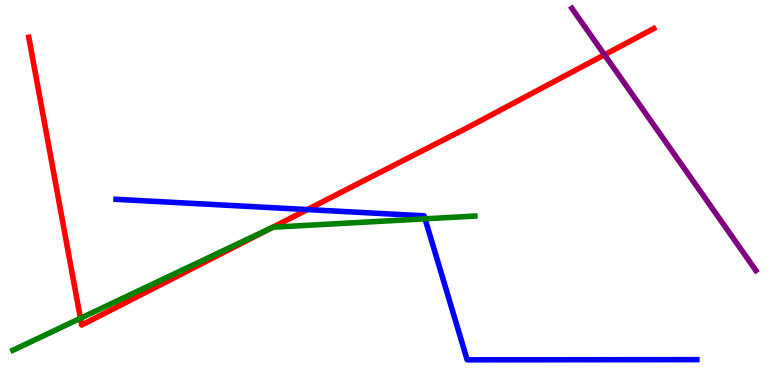[{'lines': ['blue', 'red'], 'intersections': [{'x': 3.97, 'y': 4.56}]}, {'lines': ['green', 'red'], 'intersections': [{'x': 1.04, 'y': 1.73}, {'x': 3.52, 'y': 4.1}]}, {'lines': ['purple', 'red'], 'intersections': [{'x': 7.8, 'y': 8.58}]}, {'lines': ['blue', 'green'], 'intersections': [{'x': 5.48, 'y': 4.32}]}, {'lines': ['blue', 'purple'], 'intersections': []}, {'lines': ['green', 'purple'], 'intersections': []}]